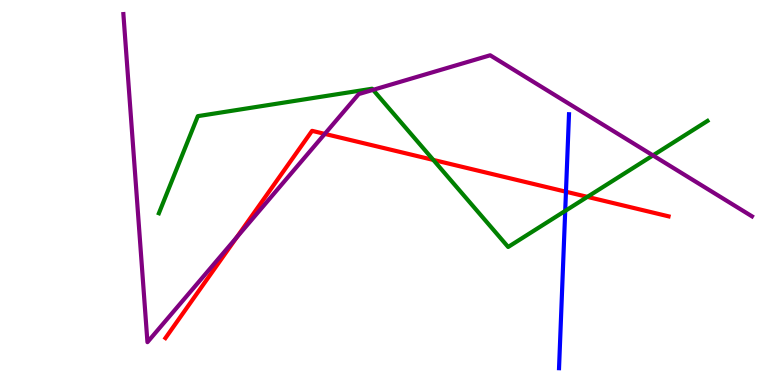[{'lines': ['blue', 'red'], 'intersections': [{'x': 7.3, 'y': 5.02}]}, {'lines': ['green', 'red'], 'intersections': [{'x': 5.59, 'y': 5.85}, {'x': 7.58, 'y': 4.89}]}, {'lines': ['purple', 'red'], 'intersections': [{'x': 3.05, 'y': 3.83}, {'x': 4.19, 'y': 6.52}]}, {'lines': ['blue', 'green'], 'intersections': [{'x': 7.29, 'y': 4.52}]}, {'lines': ['blue', 'purple'], 'intersections': []}, {'lines': ['green', 'purple'], 'intersections': [{'x': 4.81, 'y': 7.67}, {'x': 8.43, 'y': 5.96}]}]